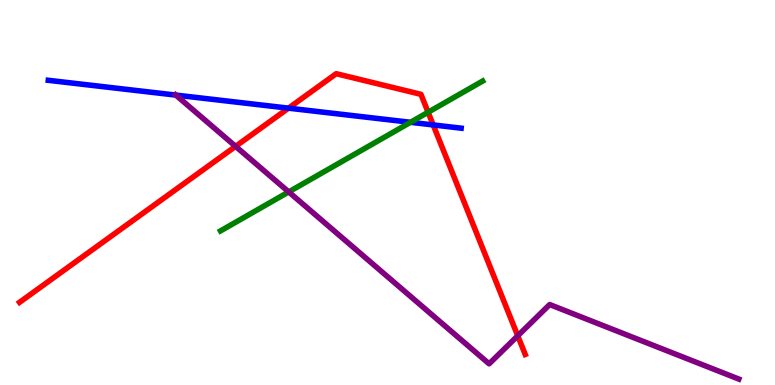[{'lines': ['blue', 'red'], 'intersections': [{'x': 3.72, 'y': 7.19}, {'x': 5.59, 'y': 6.76}]}, {'lines': ['green', 'red'], 'intersections': [{'x': 5.52, 'y': 7.08}]}, {'lines': ['purple', 'red'], 'intersections': [{'x': 3.04, 'y': 6.2}, {'x': 6.68, 'y': 1.28}]}, {'lines': ['blue', 'green'], 'intersections': [{'x': 5.3, 'y': 6.82}]}, {'lines': ['blue', 'purple'], 'intersections': [{'x': 2.27, 'y': 7.53}]}, {'lines': ['green', 'purple'], 'intersections': [{'x': 3.73, 'y': 5.02}]}]